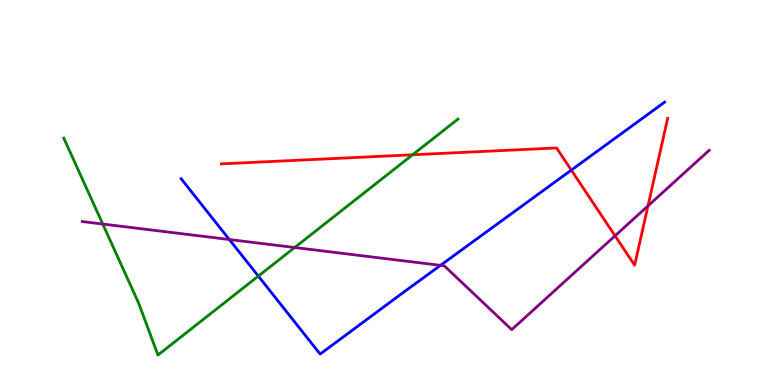[{'lines': ['blue', 'red'], 'intersections': [{'x': 7.37, 'y': 5.58}]}, {'lines': ['green', 'red'], 'intersections': [{'x': 5.32, 'y': 5.98}]}, {'lines': ['purple', 'red'], 'intersections': [{'x': 7.94, 'y': 3.88}, {'x': 8.36, 'y': 4.65}]}, {'lines': ['blue', 'green'], 'intersections': [{'x': 3.33, 'y': 2.83}]}, {'lines': ['blue', 'purple'], 'intersections': [{'x': 2.96, 'y': 3.78}, {'x': 5.68, 'y': 3.11}]}, {'lines': ['green', 'purple'], 'intersections': [{'x': 1.33, 'y': 4.18}, {'x': 3.8, 'y': 3.57}]}]